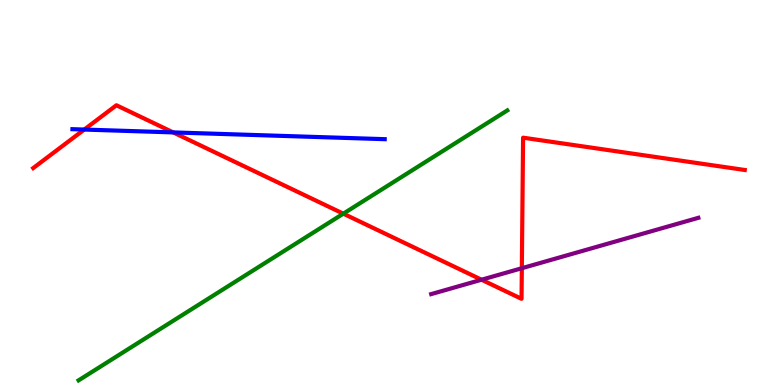[{'lines': ['blue', 'red'], 'intersections': [{'x': 1.09, 'y': 6.63}, {'x': 2.23, 'y': 6.56}]}, {'lines': ['green', 'red'], 'intersections': [{'x': 4.43, 'y': 4.45}]}, {'lines': ['purple', 'red'], 'intersections': [{'x': 6.21, 'y': 2.73}, {'x': 6.73, 'y': 3.03}]}, {'lines': ['blue', 'green'], 'intersections': []}, {'lines': ['blue', 'purple'], 'intersections': []}, {'lines': ['green', 'purple'], 'intersections': []}]